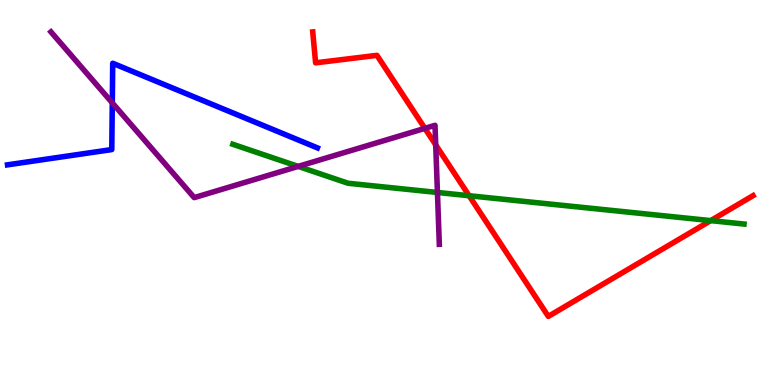[{'lines': ['blue', 'red'], 'intersections': []}, {'lines': ['green', 'red'], 'intersections': [{'x': 6.05, 'y': 4.92}, {'x': 9.17, 'y': 4.27}]}, {'lines': ['purple', 'red'], 'intersections': [{'x': 5.48, 'y': 6.67}, {'x': 5.62, 'y': 6.24}]}, {'lines': ['blue', 'green'], 'intersections': []}, {'lines': ['blue', 'purple'], 'intersections': [{'x': 1.45, 'y': 7.33}]}, {'lines': ['green', 'purple'], 'intersections': [{'x': 3.85, 'y': 5.68}, {'x': 5.64, 'y': 5.0}]}]